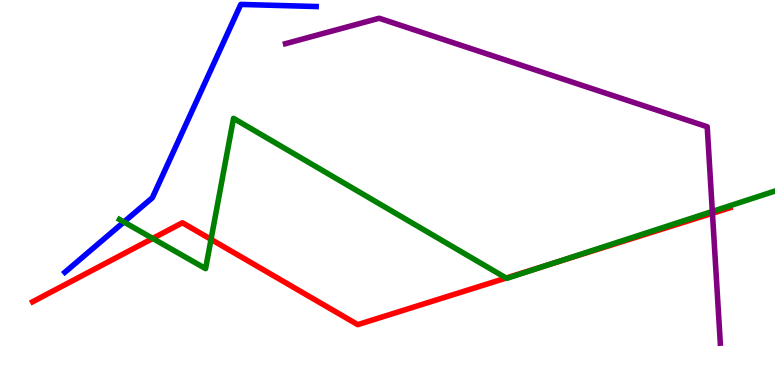[{'lines': ['blue', 'red'], 'intersections': []}, {'lines': ['green', 'red'], 'intersections': [{'x': 1.97, 'y': 3.81}, {'x': 2.72, 'y': 3.78}, {'x': 6.53, 'y': 2.78}, {'x': 7.11, 'y': 3.15}]}, {'lines': ['purple', 'red'], 'intersections': [{'x': 9.19, 'y': 4.46}]}, {'lines': ['blue', 'green'], 'intersections': [{'x': 1.6, 'y': 4.23}]}, {'lines': ['blue', 'purple'], 'intersections': []}, {'lines': ['green', 'purple'], 'intersections': [{'x': 9.19, 'y': 4.51}]}]